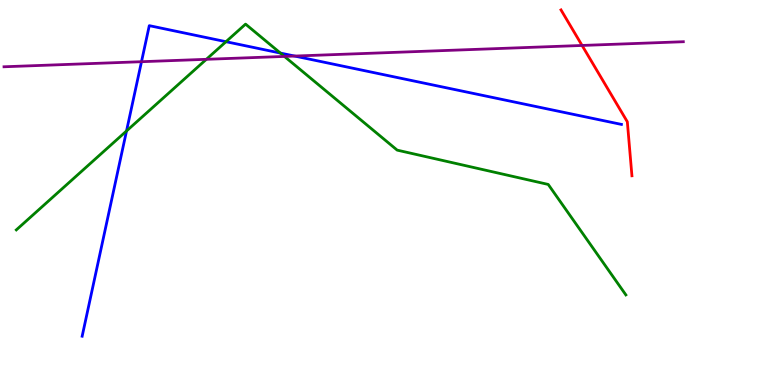[{'lines': ['blue', 'red'], 'intersections': []}, {'lines': ['green', 'red'], 'intersections': []}, {'lines': ['purple', 'red'], 'intersections': [{'x': 7.51, 'y': 8.82}]}, {'lines': ['blue', 'green'], 'intersections': [{'x': 1.63, 'y': 6.6}, {'x': 2.92, 'y': 8.92}, {'x': 3.62, 'y': 8.62}]}, {'lines': ['blue', 'purple'], 'intersections': [{'x': 1.83, 'y': 8.4}, {'x': 3.8, 'y': 8.54}]}, {'lines': ['green', 'purple'], 'intersections': [{'x': 2.66, 'y': 8.46}, {'x': 3.67, 'y': 8.53}]}]